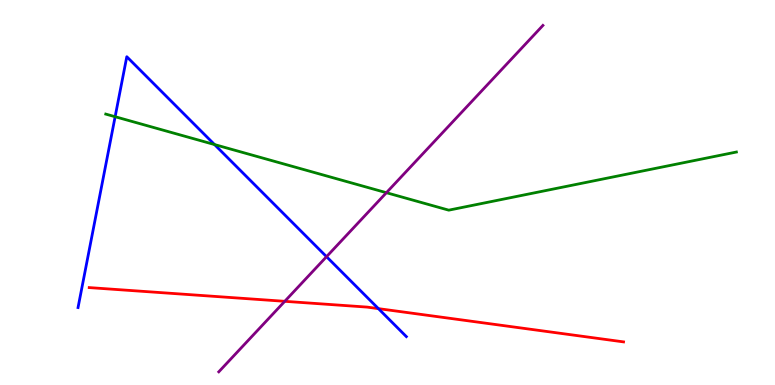[{'lines': ['blue', 'red'], 'intersections': [{'x': 4.88, 'y': 1.98}]}, {'lines': ['green', 'red'], 'intersections': []}, {'lines': ['purple', 'red'], 'intersections': [{'x': 3.67, 'y': 2.17}]}, {'lines': ['blue', 'green'], 'intersections': [{'x': 1.49, 'y': 6.97}, {'x': 2.77, 'y': 6.25}]}, {'lines': ['blue', 'purple'], 'intersections': [{'x': 4.21, 'y': 3.33}]}, {'lines': ['green', 'purple'], 'intersections': [{'x': 4.99, 'y': 4.99}]}]